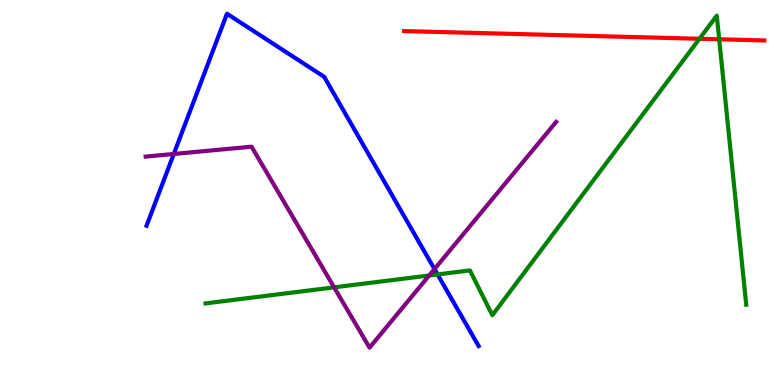[{'lines': ['blue', 'red'], 'intersections': []}, {'lines': ['green', 'red'], 'intersections': [{'x': 9.03, 'y': 8.99}, {'x': 9.28, 'y': 8.98}]}, {'lines': ['purple', 'red'], 'intersections': []}, {'lines': ['blue', 'green'], 'intersections': [{'x': 5.65, 'y': 2.87}]}, {'lines': ['blue', 'purple'], 'intersections': [{'x': 2.24, 'y': 6.0}, {'x': 5.61, 'y': 3.01}]}, {'lines': ['green', 'purple'], 'intersections': [{'x': 4.31, 'y': 2.54}, {'x': 5.54, 'y': 2.84}]}]